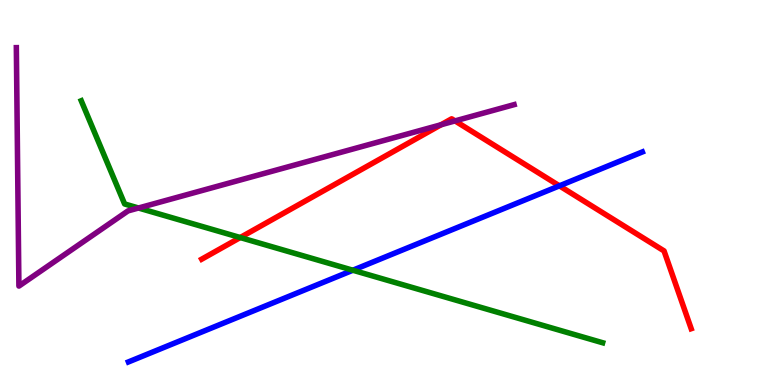[{'lines': ['blue', 'red'], 'intersections': [{'x': 7.22, 'y': 5.17}]}, {'lines': ['green', 'red'], 'intersections': [{'x': 3.1, 'y': 3.83}]}, {'lines': ['purple', 'red'], 'intersections': [{'x': 5.69, 'y': 6.76}, {'x': 5.87, 'y': 6.86}]}, {'lines': ['blue', 'green'], 'intersections': [{'x': 4.55, 'y': 2.98}]}, {'lines': ['blue', 'purple'], 'intersections': []}, {'lines': ['green', 'purple'], 'intersections': [{'x': 1.79, 'y': 4.6}]}]